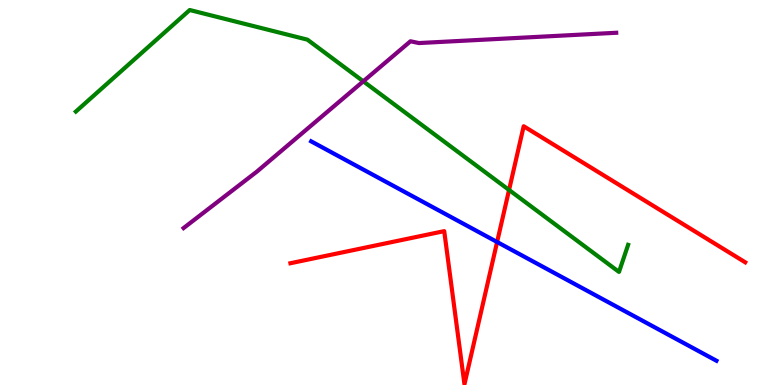[{'lines': ['blue', 'red'], 'intersections': [{'x': 6.41, 'y': 3.71}]}, {'lines': ['green', 'red'], 'intersections': [{'x': 6.57, 'y': 5.07}]}, {'lines': ['purple', 'red'], 'intersections': []}, {'lines': ['blue', 'green'], 'intersections': []}, {'lines': ['blue', 'purple'], 'intersections': []}, {'lines': ['green', 'purple'], 'intersections': [{'x': 4.69, 'y': 7.89}]}]